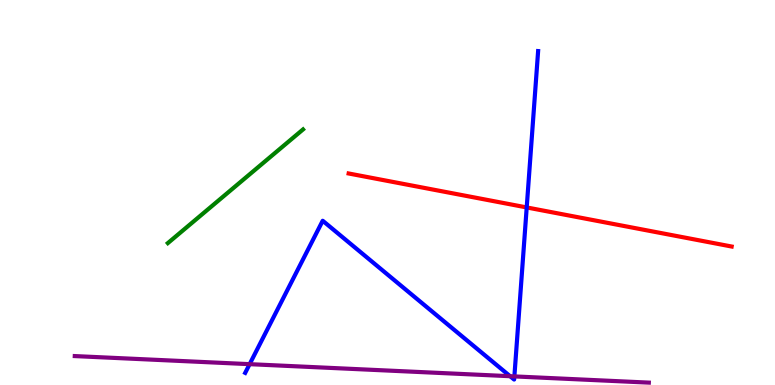[{'lines': ['blue', 'red'], 'intersections': [{'x': 6.8, 'y': 4.61}]}, {'lines': ['green', 'red'], 'intersections': []}, {'lines': ['purple', 'red'], 'intersections': []}, {'lines': ['blue', 'green'], 'intersections': []}, {'lines': ['blue', 'purple'], 'intersections': [{'x': 3.22, 'y': 0.541}, {'x': 6.58, 'y': 0.228}, {'x': 6.64, 'y': 0.223}]}, {'lines': ['green', 'purple'], 'intersections': []}]